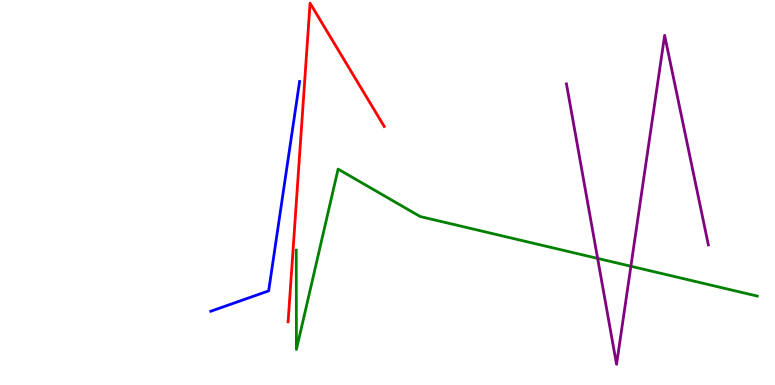[{'lines': ['blue', 'red'], 'intersections': []}, {'lines': ['green', 'red'], 'intersections': []}, {'lines': ['purple', 'red'], 'intersections': []}, {'lines': ['blue', 'green'], 'intersections': []}, {'lines': ['blue', 'purple'], 'intersections': []}, {'lines': ['green', 'purple'], 'intersections': [{'x': 7.71, 'y': 3.29}, {'x': 8.14, 'y': 3.08}]}]